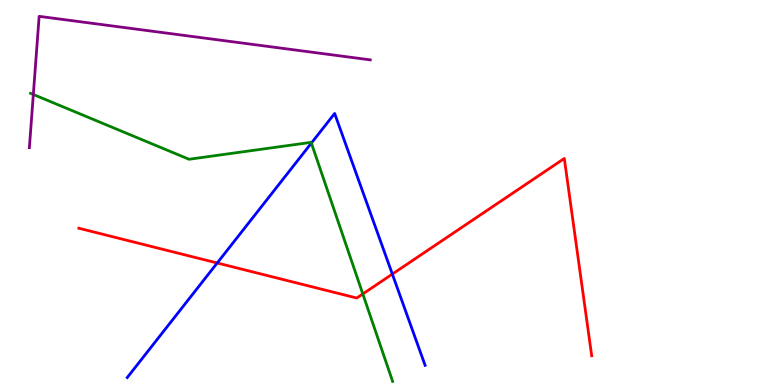[{'lines': ['blue', 'red'], 'intersections': [{'x': 2.8, 'y': 3.17}, {'x': 5.06, 'y': 2.88}]}, {'lines': ['green', 'red'], 'intersections': [{'x': 4.68, 'y': 2.36}]}, {'lines': ['purple', 'red'], 'intersections': []}, {'lines': ['blue', 'green'], 'intersections': [{'x': 4.02, 'y': 6.28}]}, {'lines': ['blue', 'purple'], 'intersections': []}, {'lines': ['green', 'purple'], 'intersections': [{'x': 0.43, 'y': 7.55}]}]